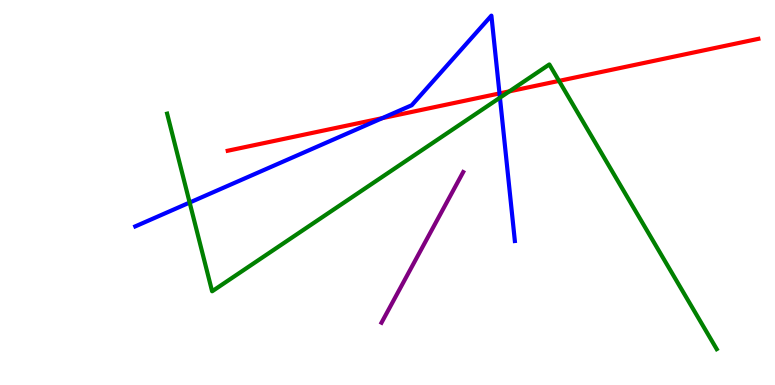[{'lines': ['blue', 'red'], 'intersections': [{'x': 4.93, 'y': 6.93}, {'x': 6.45, 'y': 7.57}]}, {'lines': ['green', 'red'], 'intersections': [{'x': 6.57, 'y': 7.63}, {'x': 7.21, 'y': 7.9}]}, {'lines': ['purple', 'red'], 'intersections': []}, {'lines': ['blue', 'green'], 'intersections': [{'x': 2.45, 'y': 4.74}, {'x': 6.45, 'y': 7.46}]}, {'lines': ['blue', 'purple'], 'intersections': []}, {'lines': ['green', 'purple'], 'intersections': []}]